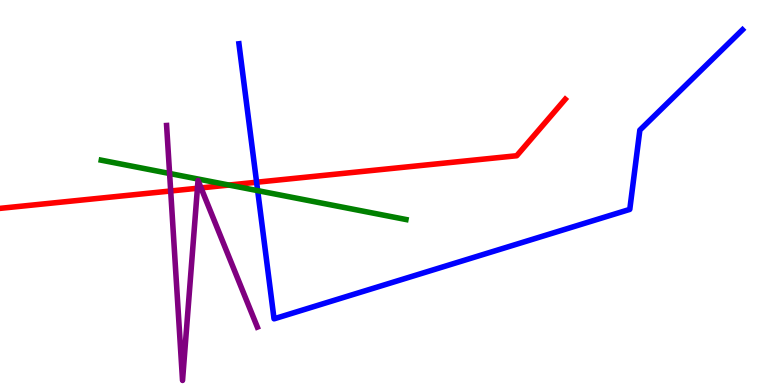[{'lines': ['blue', 'red'], 'intersections': [{'x': 3.31, 'y': 5.27}]}, {'lines': ['green', 'red'], 'intersections': [{'x': 2.95, 'y': 5.19}]}, {'lines': ['purple', 'red'], 'intersections': [{'x': 2.2, 'y': 5.04}, {'x': 2.55, 'y': 5.11}, {'x': 2.59, 'y': 5.12}]}, {'lines': ['blue', 'green'], 'intersections': [{'x': 3.32, 'y': 5.05}]}, {'lines': ['blue', 'purple'], 'intersections': []}, {'lines': ['green', 'purple'], 'intersections': [{'x': 2.19, 'y': 5.49}]}]